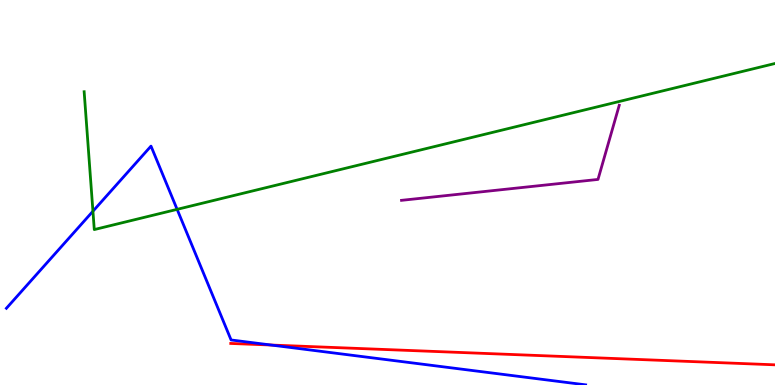[{'lines': ['blue', 'red'], 'intersections': [{'x': 3.5, 'y': 1.04}]}, {'lines': ['green', 'red'], 'intersections': []}, {'lines': ['purple', 'red'], 'intersections': []}, {'lines': ['blue', 'green'], 'intersections': [{'x': 1.2, 'y': 4.51}, {'x': 2.29, 'y': 4.56}]}, {'lines': ['blue', 'purple'], 'intersections': []}, {'lines': ['green', 'purple'], 'intersections': []}]